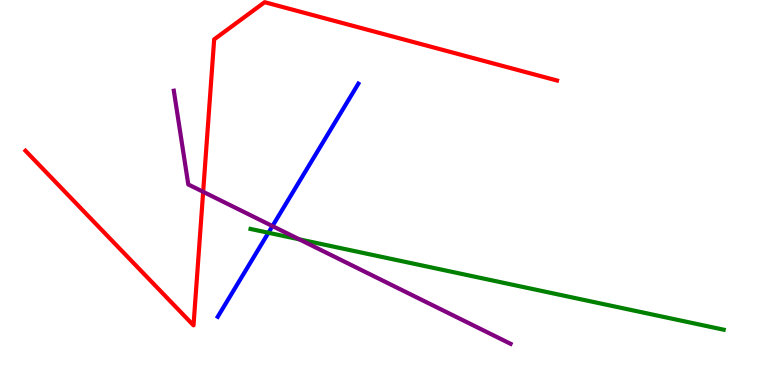[{'lines': ['blue', 'red'], 'intersections': []}, {'lines': ['green', 'red'], 'intersections': []}, {'lines': ['purple', 'red'], 'intersections': [{'x': 2.62, 'y': 5.02}]}, {'lines': ['blue', 'green'], 'intersections': [{'x': 3.46, 'y': 3.95}]}, {'lines': ['blue', 'purple'], 'intersections': [{'x': 3.52, 'y': 4.13}]}, {'lines': ['green', 'purple'], 'intersections': [{'x': 3.86, 'y': 3.78}]}]